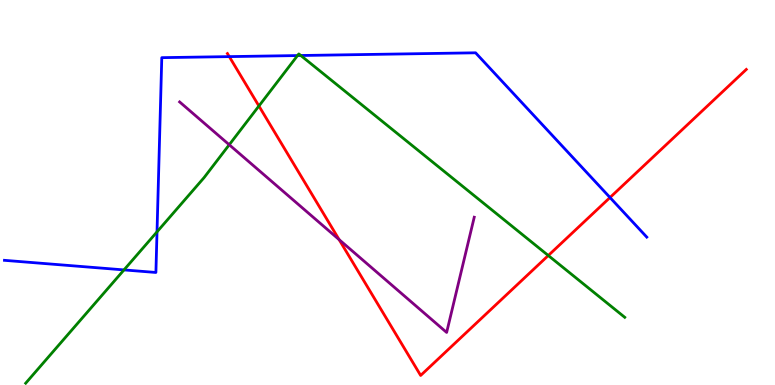[{'lines': ['blue', 'red'], 'intersections': [{'x': 2.96, 'y': 8.53}, {'x': 7.87, 'y': 4.87}]}, {'lines': ['green', 'red'], 'intersections': [{'x': 3.34, 'y': 7.25}, {'x': 7.07, 'y': 3.36}]}, {'lines': ['purple', 'red'], 'intersections': [{'x': 4.38, 'y': 3.78}]}, {'lines': ['blue', 'green'], 'intersections': [{'x': 1.6, 'y': 2.99}, {'x': 2.03, 'y': 3.98}, {'x': 3.84, 'y': 8.56}, {'x': 3.88, 'y': 8.56}]}, {'lines': ['blue', 'purple'], 'intersections': []}, {'lines': ['green', 'purple'], 'intersections': [{'x': 2.96, 'y': 6.24}]}]